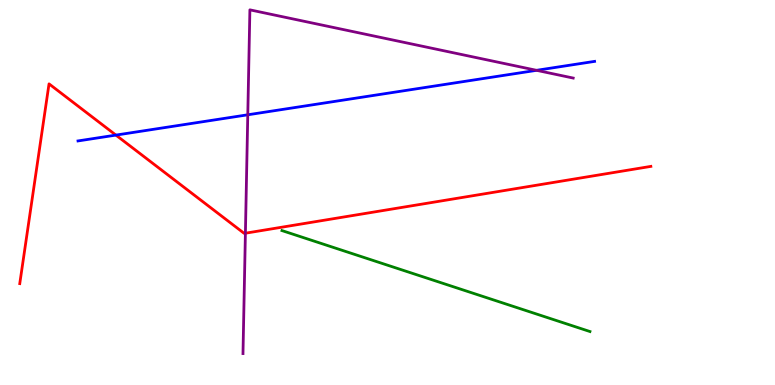[{'lines': ['blue', 'red'], 'intersections': [{'x': 1.5, 'y': 6.49}]}, {'lines': ['green', 'red'], 'intersections': []}, {'lines': ['purple', 'red'], 'intersections': [{'x': 3.17, 'y': 3.94}]}, {'lines': ['blue', 'green'], 'intersections': []}, {'lines': ['blue', 'purple'], 'intersections': [{'x': 3.2, 'y': 7.02}, {'x': 6.92, 'y': 8.17}]}, {'lines': ['green', 'purple'], 'intersections': []}]